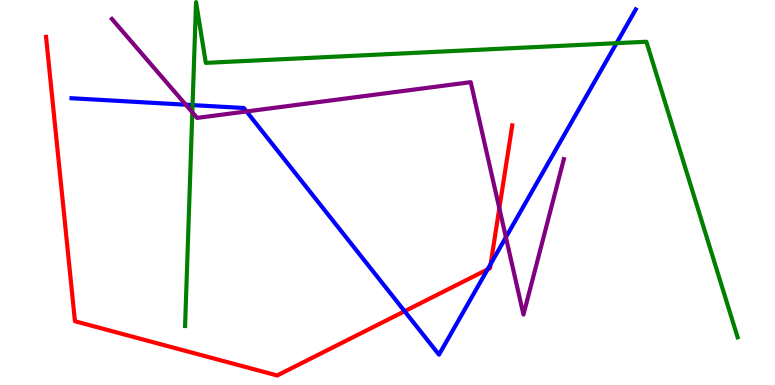[{'lines': ['blue', 'red'], 'intersections': [{'x': 5.22, 'y': 1.92}, {'x': 6.29, 'y': 3.0}, {'x': 6.33, 'y': 3.14}]}, {'lines': ['green', 'red'], 'intersections': []}, {'lines': ['purple', 'red'], 'intersections': [{'x': 6.44, 'y': 4.59}]}, {'lines': ['blue', 'green'], 'intersections': [{'x': 2.48, 'y': 7.27}, {'x': 7.96, 'y': 8.88}]}, {'lines': ['blue', 'purple'], 'intersections': [{'x': 2.4, 'y': 7.28}, {'x': 3.18, 'y': 7.1}, {'x': 6.53, 'y': 3.84}]}, {'lines': ['green', 'purple'], 'intersections': [{'x': 2.48, 'y': 7.08}]}]